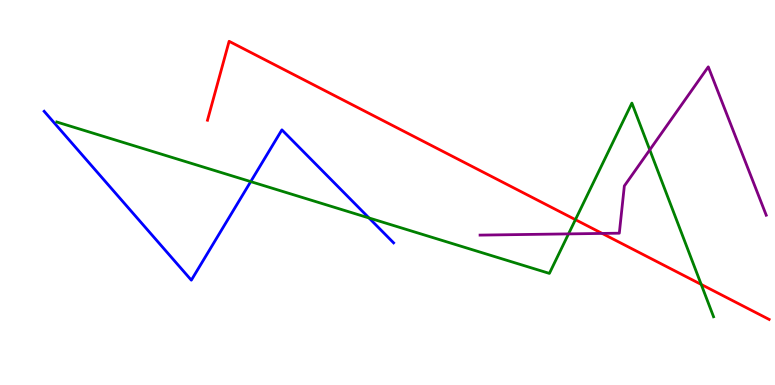[{'lines': ['blue', 'red'], 'intersections': []}, {'lines': ['green', 'red'], 'intersections': [{'x': 7.42, 'y': 4.29}, {'x': 9.05, 'y': 2.61}]}, {'lines': ['purple', 'red'], 'intersections': [{'x': 7.77, 'y': 3.94}]}, {'lines': ['blue', 'green'], 'intersections': [{'x': 3.24, 'y': 5.28}, {'x': 4.76, 'y': 4.34}]}, {'lines': ['blue', 'purple'], 'intersections': []}, {'lines': ['green', 'purple'], 'intersections': [{'x': 7.34, 'y': 3.92}, {'x': 8.38, 'y': 6.11}]}]